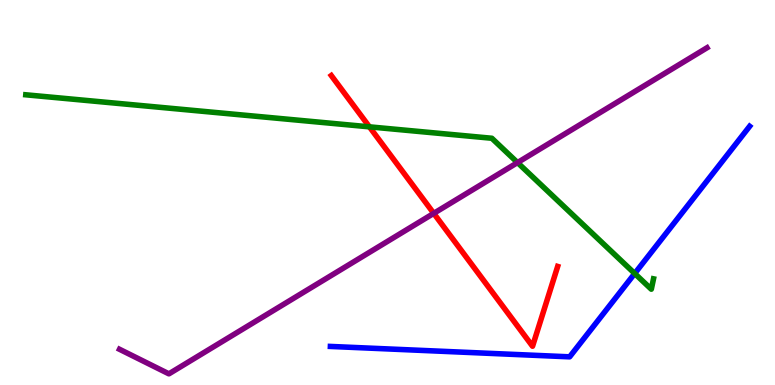[{'lines': ['blue', 'red'], 'intersections': []}, {'lines': ['green', 'red'], 'intersections': [{'x': 4.77, 'y': 6.71}]}, {'lines': ['purple', 'red'], 'intersections': [{'x': 5.6, 'y': 4.46}]}, {'lines': ['blue', 'green'], 'intersections': [{'x': 8.19, 'y': 2.9}]}, {'lines': ['blue', 'purple'], 'intersections': []}, {'lines': ['green', 'purple'], 'intersections': [{'x': 6.68, 'y': 5.78}]}]